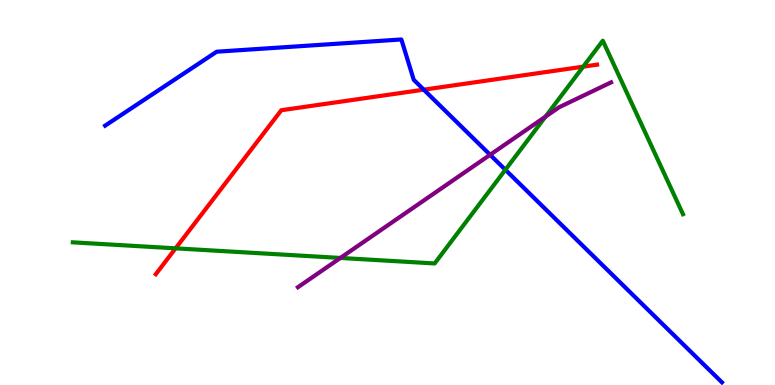[{'lines': ['blue', 'red'], 'intersections': [{'x': 5.47, 'y': 7.67}]}, {'lines': ['green', 'red'], 'intersections': [{'x': 2.27, 'y': 3.55}, {'x': 7.53, 'y': 8.27}]}, {'lines': ['purple', 'red'], 'intersections': []}, {'lines': ['blue', 'green'], 'intersections': [{'x': 6.52, 'y': 5.59}]}, {'lines': ['blue', 'purple'], 'intersections': [{'x': 6.32, 'y': 5.98}]}, {'lines': ['green', 'purple'], 'intersections': [{'x': 4.39, 'y': 3.3}, {'x': 7.04, 'y': 6.97}]}]